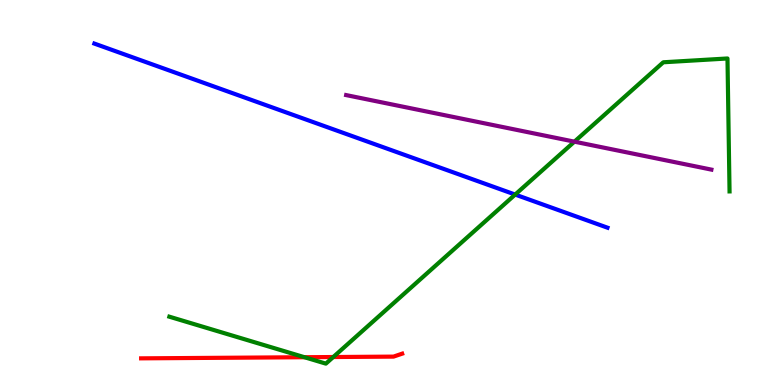[{'lines': ['blue', 'red'], 'intersections': []}, {'lines': ['green', 'red'], 'intersections': [{'x': 3.93, 'y': 0.721}, {'x': 4.3, 'y': 0.727}]}, {'lines': ['purple', 'red'], 'intersections': []}, {'lines': ['blue', 'green'], 'intersections': [{'x': 6.65, 'y': 4.95}]}, {'lines': ['blue', 'purple'], 'intersections': []}, {'lines': ['green', 'purple'], 'intersections': [{'x': 7.41, 'y': 6.32}]}]